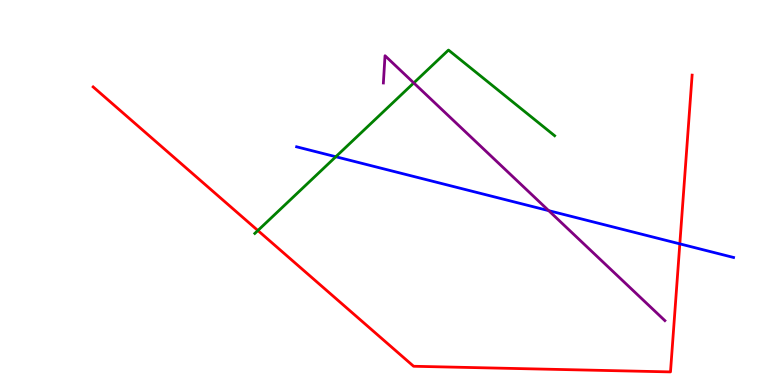[{'lines': ['blue', 'red'], 'intersections': [{'x': 8.77, 'y': 3.67}]}, {'lines': ['green', 'red'], 'intersections': [{'x': 3.33, 'y': 4.01}]}, {'lines': ['purple', 'red'], 'intersections': []}, {'lines': ['blue', 'green'], 'intersections': [{'x': 4.33, 'y': 5.93}]}, {'lines': ['blue', 'purple'], 'intersections': [{'x': 7.08, 'y': 4.53}]}, {'lines': ['green', 'purple'], 'intersections': [{'x': 5.34, 'y': 7.85}]}]